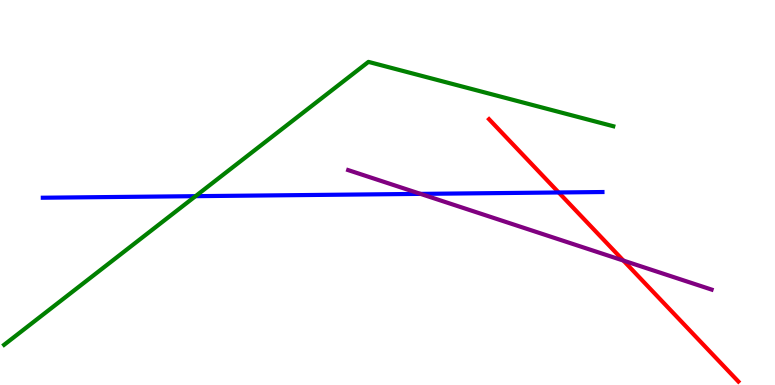[{'lines': ['blue', 'red'], 'intersections': [{'x': 7.21, 'y': 5.0}]}, {'lines': ['green', 'red'], 'intersections': []}, {'lines': ['purple', 'red'], 'intersections': [{'x': 8.04, 'y': 3.23}]}, {'lines': ['blue', 'green'], 'intersections': [{'x': 2.52, 'y': 4.9}]}, {'lines': ['blue', 'purple'], 'intersections': [{'x': 5.43, 'y': 4.96}]}, {'lines': ['green', 'purple'], 'intersections': []}]